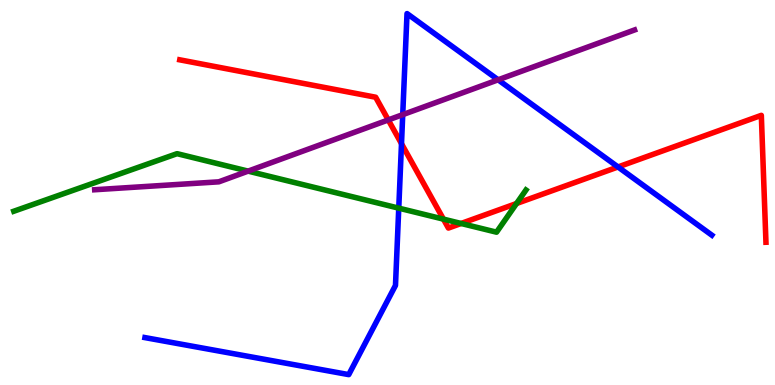[{'lines': ['blue', 'red'], 'intersections': [{'x': 5.18, 'y': 6.27}, {'x': 7.97, 'y': 5.66}]}, {'lines': ['green', 'red'], 'intersections': [{'x': 5.72, 'y': 4.31}, {'x': 5.95, 'y': 4.2}, {'x': 6.67, 'y': 4.71}]}, {'lines': ['purple', 'red'], 'intersections': [{'x': 5.01, 'y': 6.88}]}, {'lines': ['blue', 'green'], 'intersections': [{'x': 5.15, 'y': 4.59}]}, {'lines': ['blue', 'purple'], 'intersections': [{'x': 5.2, 'y': 7.02}, {'x': 6.43, 'y': 7.93}]}, {'lines': ['green', 'purple'], 'intersections': [{'x': 3.2, 'y': 5.56}]}]